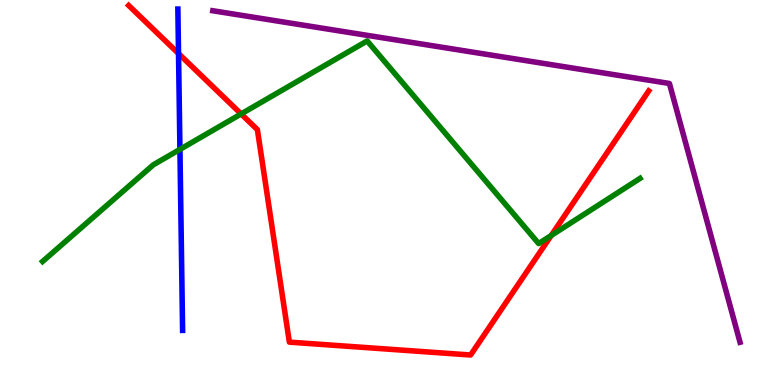[{'lines': ['blue', 'red'], 'intersections': [{'x': 2.3, 'y': 8.61}]}, {'lines': ['green', 'red'], 'intersections': [{'x': 3.11, 'y': 7.04}, {'x': 7.11, 'y': 3.88}]}, {'lines': ['purple', 'red'], 'intersections': []}, {'lines': ['blue', 'green'], 'intersections': [{'x': 2.32, 'y': 6.12}]}, {'lines': ['blue', 'purple'], 'intersections': []}, {'lines': ['green', 'purple'], 'intersections': []}]